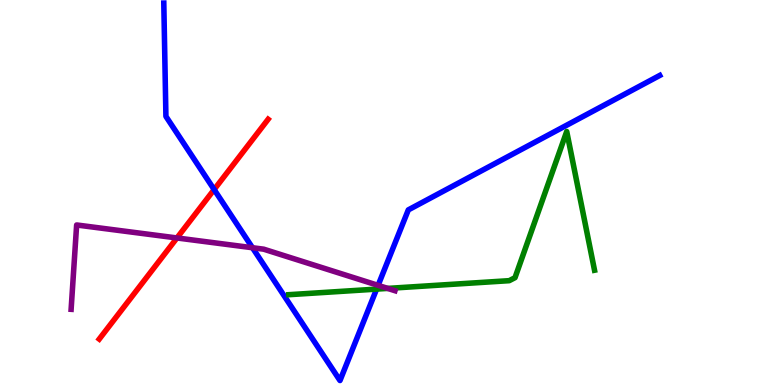[{'lines': ['blue', 'red'], 'intersections': [{'x': 2.76, 'y': 5.08}]}, {'lines': ['green', 'red'], 'intersections': []}, {'lines': ['purple', 'red'], 'intersections': [{'x': 2.28, 'y': 3.82}]}, {'lines': ['blue', 'green'], 'intersections': [{'x': 4.86, 'y': 2.49}]}, {'lines': ['blue', 'purple'], 'intersections': [{'x': 3.26, 'y': 3.57}, {'x': 4.88, 'y': 2.59}]}, {'lines': ['green', 'purple'], 'intersections': [{'x': 5.0, 'y': 2.51}]}]